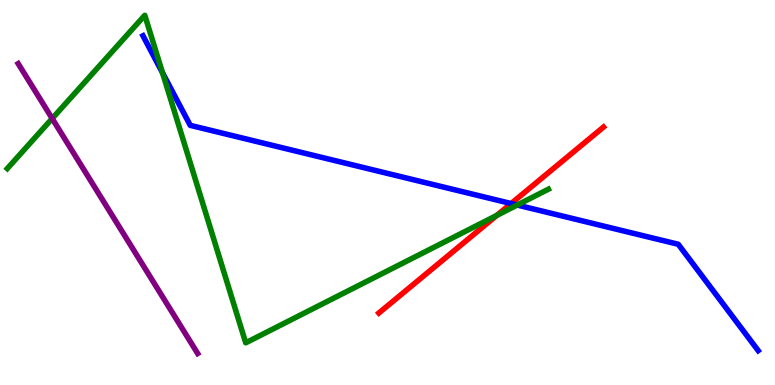[{'lines': ['blue', 'red'], 'intersections': [{'x': 6.6, 'y': 4.71}]}, {'lines': ['green', 'red'], 'intersections': [{'x': 6.41, 'y': 4.41}]}, {'lines': ['purple', 'red'], 'intersections': []}, {'lines': ['blue', 'green'], 'intersections': [{'x': 2.1, 'y': 8.11}, {'x': 6.67, 'y': 4.67}]}, {'lines': ['blue', 'purple'], 'intersections': []}, {'lines': ['green', 'purple'], 'intersections': [{'x': 0.673, 'y': 6.92}]}]